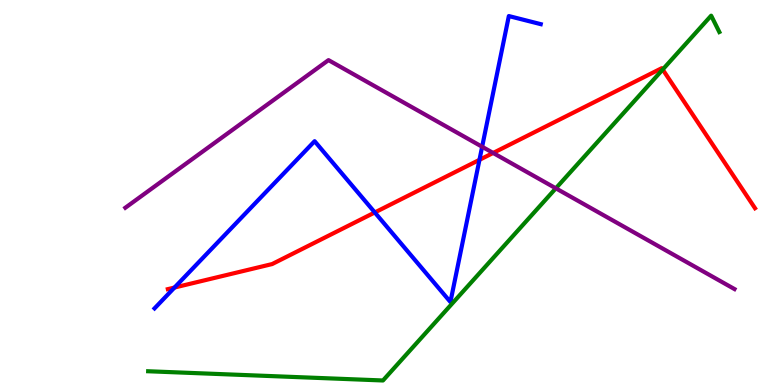[{'lines': ['blue', 'red'], 'intersections': [{'x': 2.25, 'y': 2.53}, {'x': 4.84, 'y': 4.48}, {'x': 6.19, 'y': 5.85}]}, {'lines': ['green', 'red'], 'intersections': [{'x': 8.55, 'y': 8.19}]}, {'lines': ['purple', 'red'], 'intersections': [{'x': 6.36, 'y': 6.03}]}, {'lines': ['blue', 'green'], 'intersections': []}, {'lines': ['blue', 'purple'], 'intersections': [{'x': 6.22, 'y': 6.19}]}, {'lines': ['green', 'purple'], 'intersections': [{'x': 7.17, 'y': 5.11}]}]